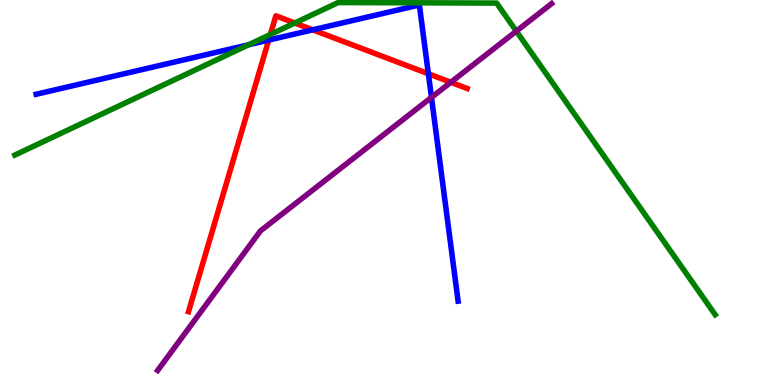[{'lines': ['blue', 'red'], 'intersections': [{'x': 3.47, 'y': 8.96}, {'x': 4.04, 'y': 9.23}, {'x': 5.53, 'y': 8.08}]}, {'lines': ['green', 'red'], 'intersections': [{'x': 3.49, 'y': 9.1}, {'x': 3.8, 'y': 9.4}]}, {'lines': ['purple', 'red'], 'intersections': [{'x': 5.82, 'y': 7.86}]}, {'lines': ['blue', 'green'], 'intersections': [{'x': 3.21, 'y': 8.84}]}, {'lines': ['blue', 'purple'], 'intersections': [{'x': 5.57, 'y': 7.47}]}, {'lines': ['green', 'purple'], 'intersections': [{'x': 6.66, 'y': 9.19}]}]